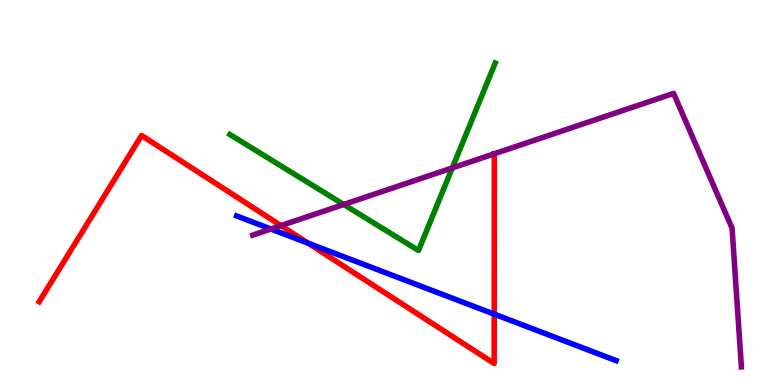[{'lines': ['blue', 'red'], 'intersections': [{'x': 3.98, 'y': 3.68}, {'x': 6.38, 'y': 1.84}]}, {'lines': ['green', 'red'], 'intersections': []}, {'lines': ['purple', 'red'], 'intersections': [{'x': 3.63, 'y': 4.14}, {'x': 6.38, 'y': 6.01}]}, {'lines': ['blue', 'green'], 'intersections': []}, {'lines': ['blue', 'purple'], 'intersections': [{'x': 3.5, 'y': 4.05}]}, {'lines': ['green', 'purple'], 'intersections': [{'x': 4.43, 'y': 4.69}, {'x': 5.84, 'y': 5.64}]}]